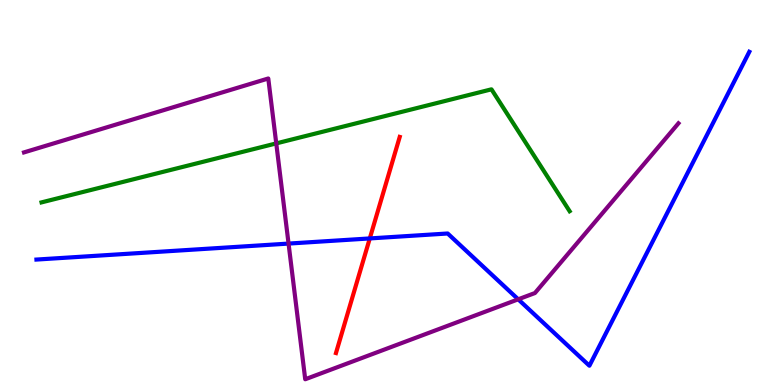[{'lines': ['blue', 'red'], 'intersections': [{'x': 4.77, 'y': 3.81}]}, {'lines': ['green', 'red'], 'intersections': []}, {'lines': ['purple', 'red'], 'intersections': []}, {'lines': ['blue', 'green'], 'intersections': []}, {'lines': ['blue', 'purple'], 'intersections': [{'x': 3.72, 'y': 3.67}, {'x': 6.69, 'y': 2.23}]}, {'lines': ['green', 'purple'], 'intersections': [{'x': 3.56, 'y': 6.28}]}]